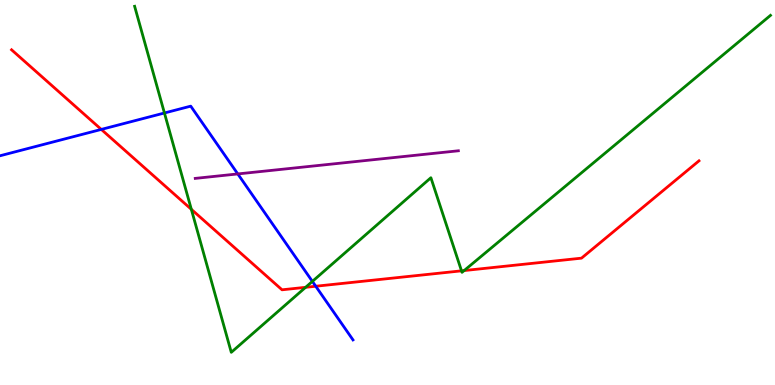[{'lines': ['blue', 'red'], 'intersections': [{'x': 1.31, 'y': 6.64}, {'x': 4.07, 'y': 2.57}]}, {'lines': ['green', 'red'], 'intersections': [{'x': 2.47, 'y': 4.56}, {'x': 3.94, 'y': 2.54}, {'x': 5.96, 'y': 2.97}, {'x': 5.99, 'y': 2.97}]}, {'lines': ['purple', 'red'], 'intersections': []}, {'lines': ['blue', 'green'], 'intersections': [{'x': 2.12, 'y': 7.07}, {'x': 4.03, 'y': 2.69}]}, {'lines': ['blue', 'purple'], 'intersections': [{'x': 3.07, 'y': 5.48}]}, {'lines': ['green', 'purple'], 'intersections': []}]